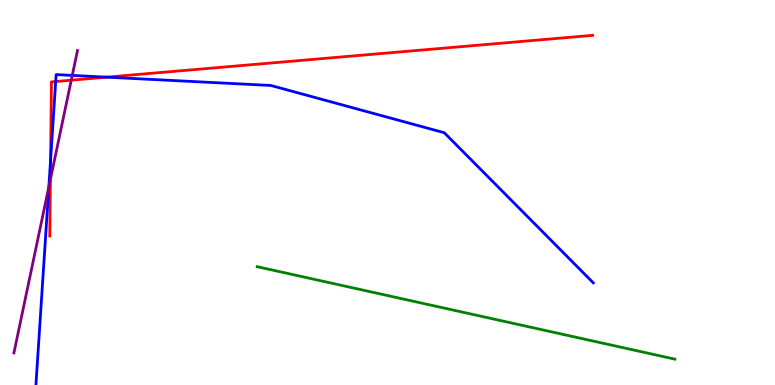[{'lines': ['blue', 'red'], 'intersections': [{'x': 0.653, 'y': 5.84}, {'x': 0.719, 'y': 7.88}, {'x': 1.37, 'y': 8.0}]}, {'lines': ['green', 'red'], 'intersections': []}, {'lines': ['purple', 'red'], 'intersections': [{'x': 0.65, 'y': 5.34}, {'x': 0.92, 'y': 7.92}]}, {'lines': ['blue', 'green'], 'intersections': []}, {'lines': ['blue', 'purple'], 'intersections': [{'x': 0.63, 'y': 5.15}, {'x': 0.932, 'y': 8.04}]}, {'lines': ['green', 'purple'], 'intersections': []}]